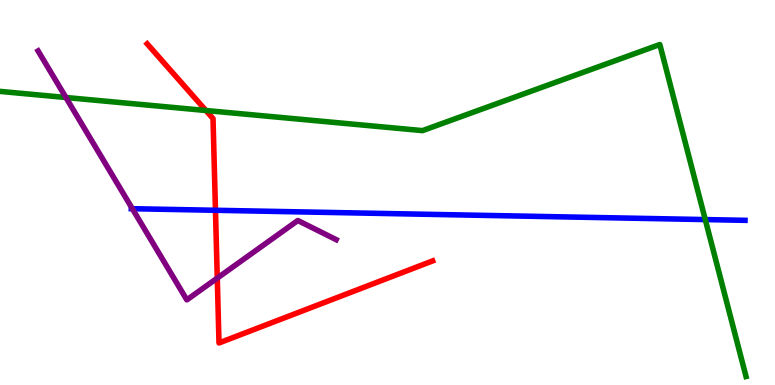[{'lines': ['blue', 'red'], 'intersections': [{'x': 2.78, 'y': 4.54}]}, {'lines': ['green', 'red'], 'intersections': [{'x': 2.66, 'y': 7.13}]}, {'lines': ['purple', 'red'], 'intersections': [{'x': 2.8, 'y': 2.78}]}, {'lines': ['blue', 'green'], 'intersections': [{'x': 9.1, 'y': 4.3}]}, {'lines': ['blue', 'purple'], 'intersections': [{'x': 1.71, 'y': 4.58}]}, {'lines': ['green', 'purple'], 'intersections': [{'x': 0.851, 'y': 7.47}]}]